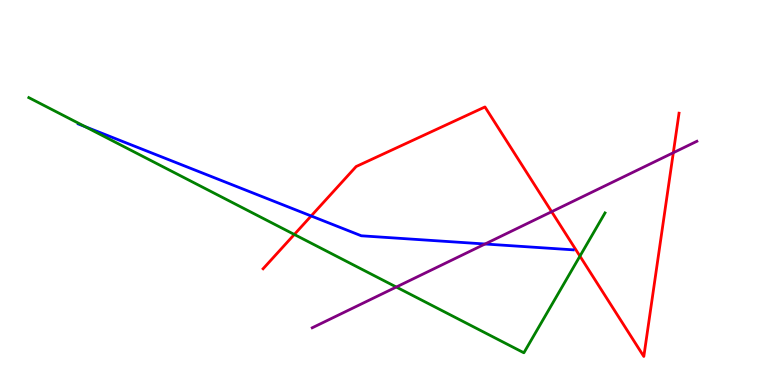[{'lines': ['blue', 'red'], 'intersections': [{'x': 4.01, 'y': 4.39}]}, {'lines': ['green', 'red'], 'intersections': [{'x': 3.8, 'y': 3.91}, {'x': 7.48, 'y': 3.35}]}, {'lines': ['purple', 'red'], 'intersections': [{'x': 7.12, 'y': 4.5}, {'x': 8.69, 'y': 6.03}]}, {'lines': ['blue', 'green'], 'intersections': [{'x': 1.1, 'y': 6.71}]}, {'lines': ['blue', 'purple'], 'intersections': [{'x': 6.26, 'y': 3.66}]}, {'lines': ['green', 'purple'], 'intersections': [{'x': 5.11, 'y': 2.54}]}]